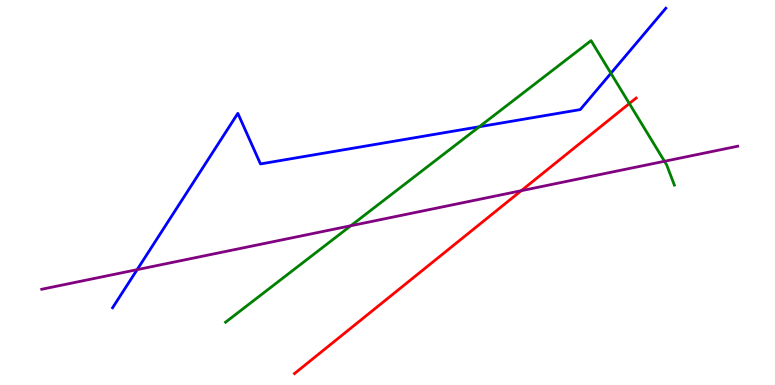[{'lines': ['blue', 'red'], 'intersections': []}, {'lines': ['green', 'red'], 'intersections': [{'x': 8.12, 'y': 7.31}]}, {'lines': ['purple', 'red'], 'intersections': [{'x': 6.73, 'y': 5.05}]}, {'lines': ['blue', 'green'], 'intersections': [{'x': 6.18, 'y': 6.71}, {'x': 7.88, 'y': 8.1}]}, {'lines': ['blue', 'purple'], 'intersections': [{'x': 1.77, 'y': 3.0}]}, {'lines': ['green', 'purple'], 'intersections': [{'x': 4.53, 'y': 4.14}, {'x': 8.57, 'y': 5.81}]}]